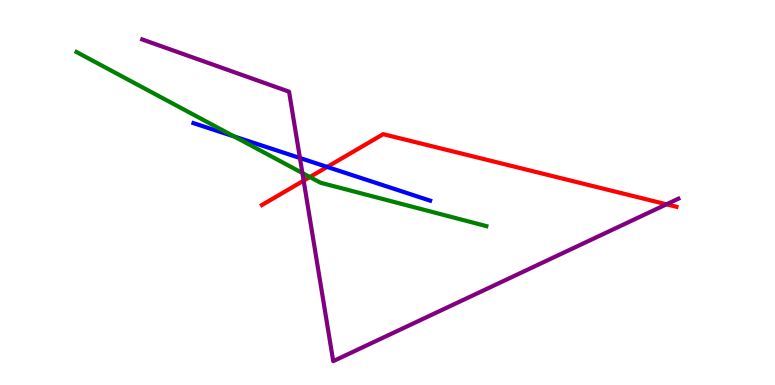[{'lines': ['blue', 'red'], 'intersections': [{'x': 4.22, 'y': 5.66}]}, {'lines': ['green', 'red'], 'intersections': [{'x': 4.0, 'y': 5.4}]}, {'lines': ['purple', 'red'], 'intersections': [{'x': 3.92, 'y': 5.31}, {'x': 8.6, 'y': 4.69}]}, {'lines': ['blue', 'green'], 'intersections': [{'x': 3.02, 'y': 6.46}]}, {'lines': ['blue', 'purple'], 'intersections': [{'x': 3.87, 'y': 5.9}]}, {'lines': ['green', 'purple'], 'intersections': [{'x': 3.9, 'y': 5.51}]}]